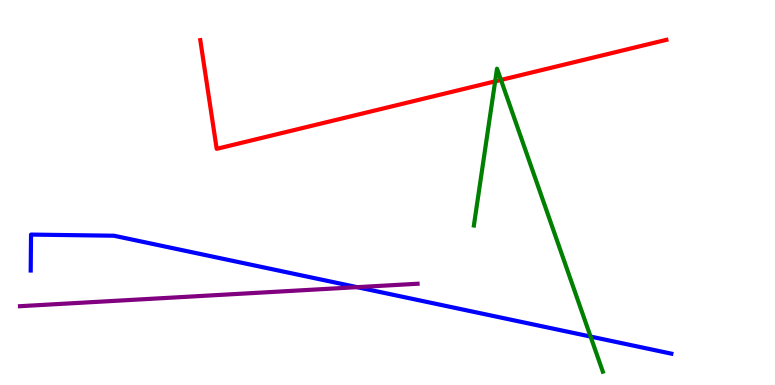[{'lines': ['blue', 'red'], 'intersections': []}, {'lines': ['green', 'red'], 'intersections': [{'x': 6.39, 'y': 7.89}, {'x': 6.46, 'y': 7.92}]}, {'lines': ['purple', 'red'], 'intersections': []}, {'lines': ['blue', 'green'], 'intersections': [{'x': 7.62, 'y': 1.26}]}, {'lines': ['blue', 'purple'], 'intersections': [{'x': 4.61, 'y': 2.54}]}, {'lines': ['green', 'purple'], 'intersections': []}]